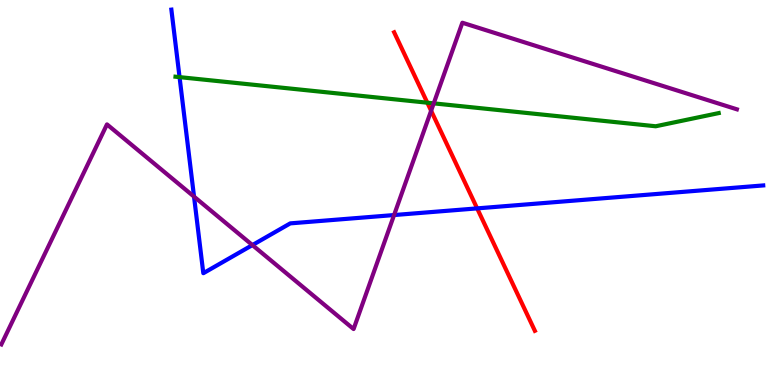[{'lines': ['blue', 'red'], 'intersections': [{'x': 6.16, 'y': 4.59}]}, {'lines': ['green', 'red'], 'intersections': [{'x': 5.51, 'y': 7.33}]}, {'lines': ['purple', 'red'], 'intersections': [{'x': 5.56, 'y': 7.12}]}, {'lines': ['blue', 'green'], 'intersections': [{'x': 2.32, 'y': 8.0}]}, {'lines': ['blue', 'purple'], 'intersections': [{'x': 2.5, 'y': 4.89}, {'x': 3.26, 'y': 3.63}, {'x': 5.08, 'y': 4.41}]}, {'lines': ['green', 'purple'], 'intersections': [{'x': 5.6, 'y': 7.32}]}]